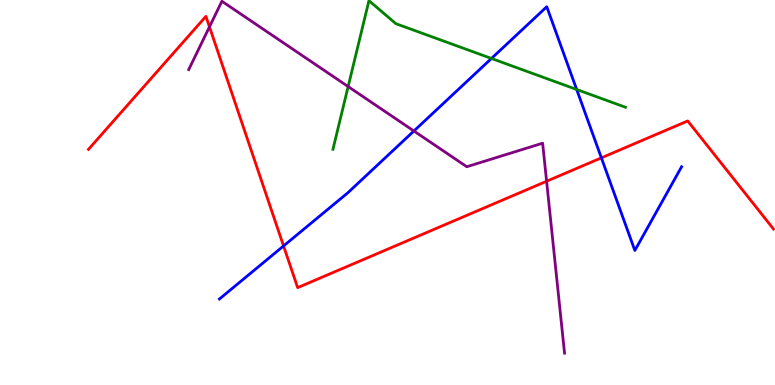[{'lines': ['blue', 'red'], 'intersections': [{'x': 3.66, 'y': 3.61}, {'x': 7.76, 'y': 5.9}]}, {'lines': ['green', 'red'], 'intersections': []}, {'lines': ['purple', 'red'], 'intersections': [{'x': 2.7, 'y': 9.3}, {'x': 7.05, 'y': 5.29}]}, {'lines': ['blue', 'green'], 'intersections': [{'x': 6.34, 'y': 8.48}, {'x': 7.44, 'y': 7.68}]}, {'lines': ['blue', 'purple'], 'intersections': [{'x': 5.34, 'y': 6.6}]}, {'lines': ['green', 'purple'], 'intersections': [{'x': 4.49, 'y': 7.75}]}]